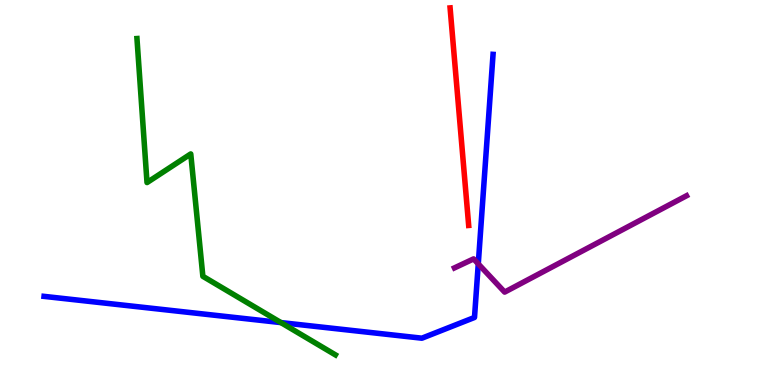[{'lines': ['blue', 'red'], 'intersections': []}, {'lines': ['green', 'red'], 'intersections': []}, {'lines': ['purple', 'red'], 'intersections': []}, {'lines': ['blue', 'green'], 'intersections': [{'x': 3.63, 'y': 1.62}]}, {'lines': ['blue', 'purple'], 'intersections': [{'x': 6.17, 'y': 3.15}]}, {'lines': ['green', 'purple'], 'intersections': []}]